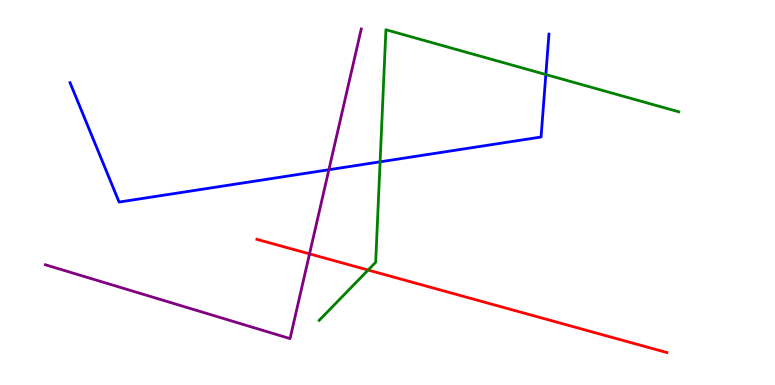[{'lines': ['blue', 'red'], 'intersections': []}, {'lines': ['green', 'red'], 'intersections': [{'x': 4.75, 'y': 2.99}]}, {'lines': ['purple', 'red'], 'intersections': [{'x': 3.99, 'y': 3.41}]}, {'lines': ['blue', 'green'], 'intersections': [{'x': 4.9, 'y': 5.8}, {'x': 7.04, 'y': 8.06}]}, {'lines': ['blue', 'purple'], 'intersections': [{'x': 4.24, 'y': 5.59}]}, {'lines': ['green', 'purple'], 'intersections': []}]